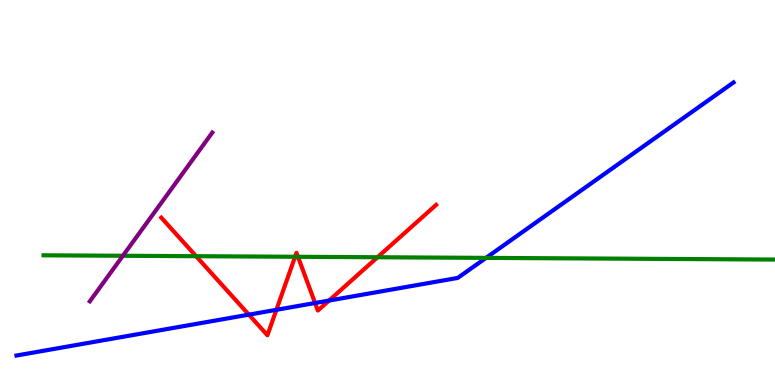[{'lines': ['blue', 'red'], 'intersections': [{'x': 3.21, 'y': 1.83}, {'x': 3.57, 'y': 1.95}, {'x': 4.07, 'y': 2.13}, {'x': 4.25, 'y': 2.19}]}, {'lines': ['green', 'red'], 'intersections': [{'x': 2.53, 'y': 3.35}, {'x': 3.81, 'y': 3.33}, {'x': 3.84, 'y': 3.33}, {'x': 4.87, 'y': 3.32}]}, {'lines': ['purple', 'red'], 'intersections': []}, {'lines': ['blue', 'green'], 'intersections': [{'x': 6.27, 'y': 3.3}]}, {'lines': ['blue', 'purple'], 'intersections': []}, {'lines': ['green', 'purple'], 'intersections': [{'x': 1.59, 'y': 3.36}]}]